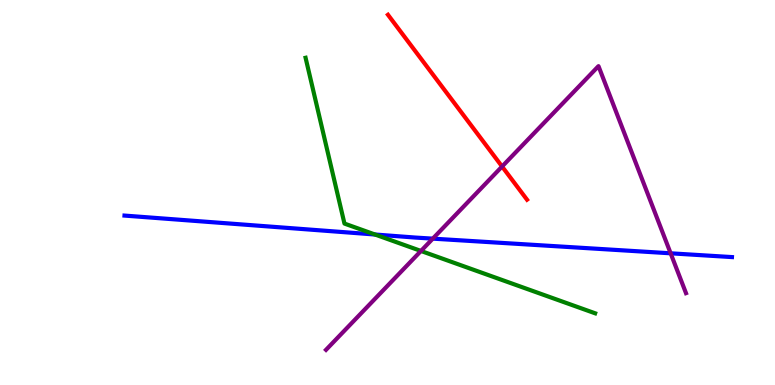[{'lines': ['blue', 'red'], 'intersections': []}, {'lines': ['green', 'red'], 'intersections': []}, {'lines': ['purple', 'red'], 'intersections': [{'x': 6.48, 'y': 5.67}]}, {'lines': ['blue', 'green'], 'intersections': [{'x': 4.84, 'y': 3.91}]}, {'lines': ['blue', 'purple'], 'intersections': [{'x': 5.58, 'y': 3.8}, {'x': 8.65, 'y': 3.42}]}, {'lines': ['green', 'purple'], 'intersections': [{'x': 5.43, 'y': 3.48}]}]